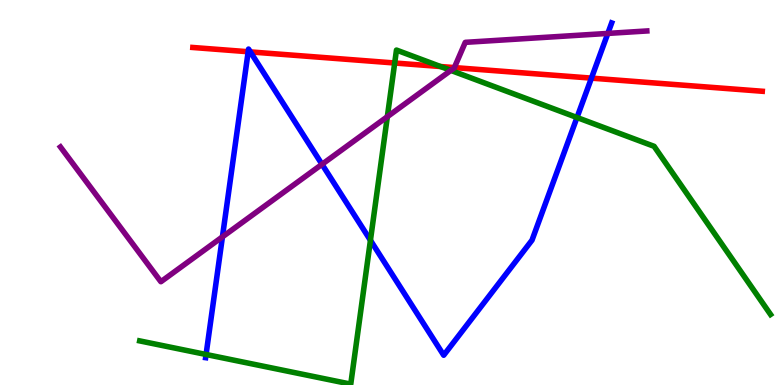[{'lines': ['blue', 'red'], 'intersections': [{'x': 3.2, 'y': 8.66}, {'x': 3.23, 'y': 8.65}, {'x': 7.63, 'y': 7.97}]}, {'lines': ['green', 'red'], 'intersections': [{'x': 5.09, 'y': 8.36}, {'x': 5.68, 'y': 8.27}]}, {'lines': ['purple', 'red'], 'intersections': [{'x': 5.86, 'y': 8.24}]}, {'lines': ['blue', 'green'], 'intersections': [{'x': 2.66, 'y': 0.793}, {'x': 4.78, 'y': 3.76}, {'x': 7.45, 'y': 6.95}]}, {'lines': ['blue', 'purple'], 'intersections': [{'x': 2.87, 'y': 3.85}, {'x': 4.15, 'y': 5.73}, {'x': 7.84, 'y': 9.13}]}, {'lines': ['green', 'purple'], 'intersections': [{'x': 5.0, 'y': 6.97}, {'x': 5.82, 'y': 8.17}]}]